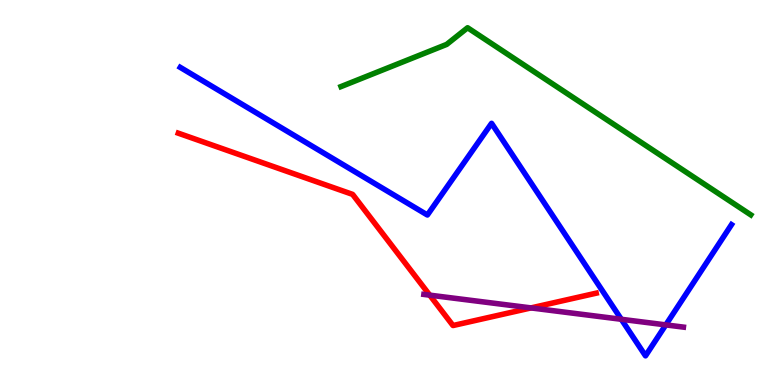[{'lines': ['blue', 'red'], 'intersections': []}, {'lines': ['green', 'red'], 'intersections': []}, {'lines': ['purple', 'red'], 'intersections': [{'x': 5.55, 'y': 2.33}, {'x': 6.85, 'y': 2.0}]}, {'lines': ['blue', 'green'], 'intersections': []}, {'lines': ['blue', 'purple'], 'intersections': [{'x': 8.02, 'y': 1.71}, {'x': 8.59, 'y': 1.56}]}, {'lines': ['green', 'purple'], 'intersections': []}]